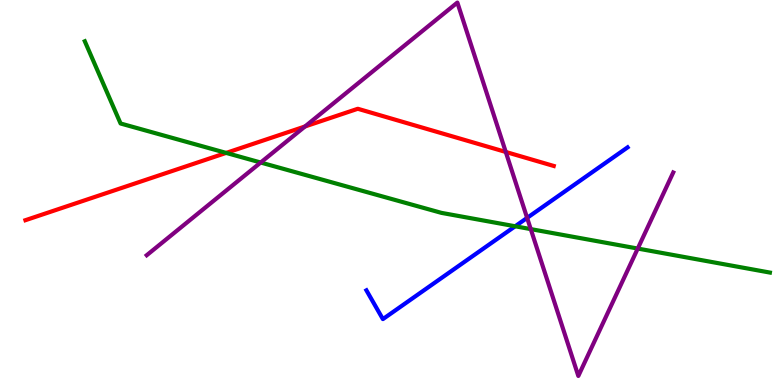[{'lines': ['blue', 'red'], 'intersections': []}, {'lines': ['green', 'red'], 'intersections': [{'x': 2.92, 'y': 6.03}]}, {'lines': ['purple', 'red'], 'intersections': [{'x': 3.94, 'y': 6.72}, {'x': 6.53, 'y': 6.05}]}, {'lines': ['blue', 'green'], 'intersections': [{'x': 6.65, 'y': 4.12}]}, {'lines': ['blue', 'purple'], 'intersections': [{'x': 6.8, 'y': 4.34}]}, {'lines': ['green', 'purple'], 'intersections': [{'x': 3.36, 'y': 5.78}, {'x': 6.85, 'y': 4.05}, {'x': 8.23, 'y': 3.54}]}]